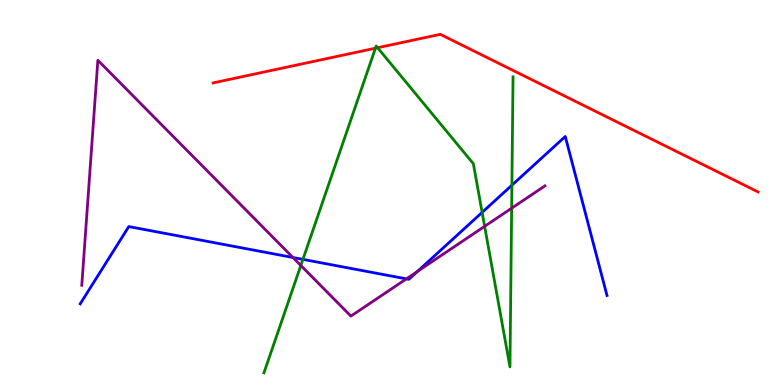[{'lines': ['blue', 'red'], 'intersections': []}, {'lines': ['green', 'red'], 'intersections': [{'x': 4.84, 'y': 8.75}, {'x': 4.87, 'y': 8.76}]}, {'lines': ['purple', 'red'], 'intersections': []}, {'lines': ['blue', 'green'], 'intersections': [{'x': 3.91, 'y': 3.26}, {'x': 6.22, 'y': 4.48}, {'x': 6.61, 'y': 5.19}]}, {'lines': ['blue', 'purple'], 'intersections': [{'x': 3.78, 'y': 3.31}, {'x': 5.24, 'y': 2.76}, {'x': 5.39, 'y': 2.95}]}, {'lines': ['green', 'purple'], 'intersections': [{'x': 3.88, 'y': 3.1}, {'x': 6.25, 'y': 4.12}, {'x': 6.6, 'y': 4.59}]}]